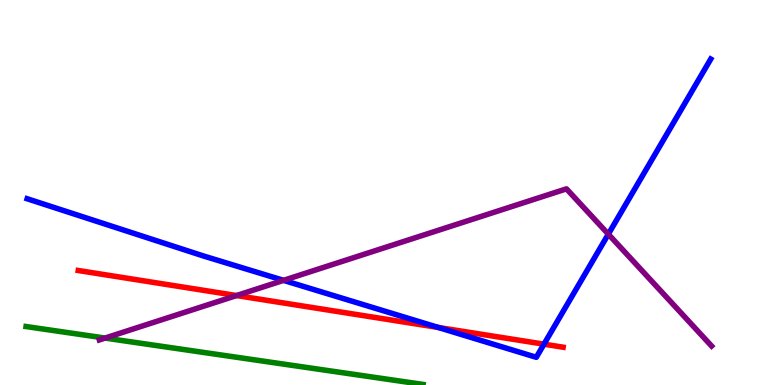[{'lines': ['blue', 'red'], 'intersections': [{'x': 5.66, 'y': 1.49}, {'x': 7.02, 'y': 1.06}]}, {'lines': ['green', 'red'], 'intersections': []}, {'lines': ['purple', 'red'], 'intersections': [{'x': 3.05, 'y': 2.32}]}, {'lines': ['blue', 'green'], 'intersections': []}, {'lines': ['blue', 'purple'], 'intersections': [{'x': 3.66, 'y': 2.72}, {'x': 7.85, 'y': 3.92}]}, {'lines': ['green', 'purple'], 'intersections': [{'x': 1.36, 'y': 1.22}]}]